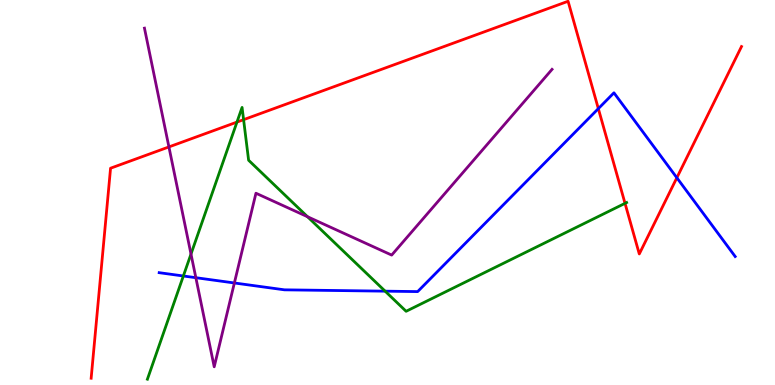[{'lines': ['blue', 'red'], 'intersections': [{'x': 7.72, 'y': 7.18}, {'x': 8.73, 'y': 5.38}]}, {'lines': ['green', 'red'], 'intersections': [{'x': 3.06, 'y': 6.83}, {'x': 3.14, 'y': 6.89}, {'x': 8.06, 'y': 4.72}]}, {'lines': ['purple', 'red'], 'intersections': [{'x': 2.18, 'y': 6.18}]}, {'lines': ['blue', 'green'], 'intersections': [{'x': 2.37, 'y': 2.83}, {'x': 4.97, 'y': 2.44}]}, {'lines': ['blue', 'purple'], 'intersections': [{'x': 2.53, 'y': 2.79}, {'x': 3.02, 'y': 2.65}]}, {'lines': ['green', 'purple'], 'intersections': [{'x': 2.46, 'y': 3.4}, {'x': 3.97, 'y': 4.37}]}]